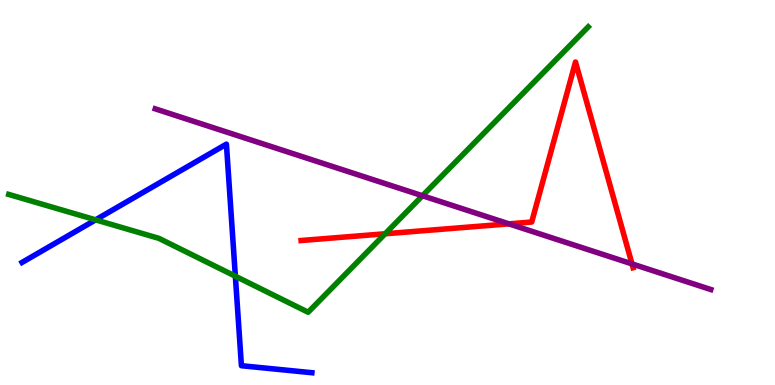[{'lines': ['blue', 'red'], 'intersections': []}, {'lines': ['green', 'red'], 'intersections': [{'x': 4.97, 'y': 3.93}]}, {'lines': ['purple', 'red'], 'intersections': [{'x': 6.57, 'y': 4.19}, {'x': 8.16, 'y': 3.15}]}, {'lines': ['blue', 'green'], 'intersections': [{'x': 1.23, 'y': 4.29}, {'x': 3.04, 'y': 2.83}]}, {'lines': ['blue', 'purple'], 'intersections': []}, {'lines': ['green', 'purple'], 'intersections': [{'x': 5.45, 'y': 4.92}]}]